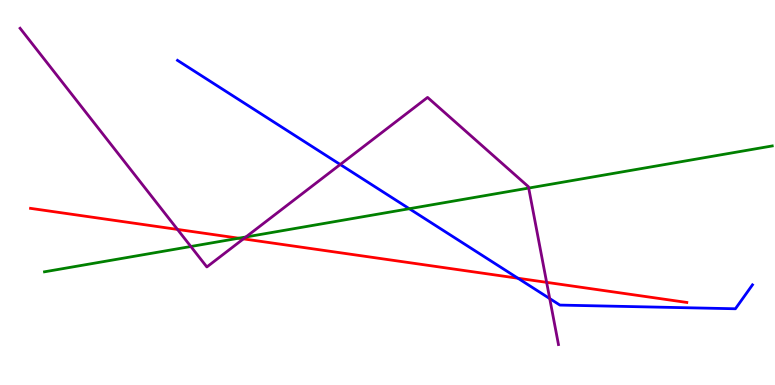[{'lines': ['blue', 'red'], 'intersections': [{'x': 6.68, 'y': 2.77}]}, {'lines': ['green', 'red'], 'intersections': [{'x': 3.08, 'y': 3.81}]}, {'lines': ['purple', 'red'], 'intersections': [{'x': 2.29, 'y': 4.04}, {'x': 3.14, 'y': 3.8}, {'x': 7.05, 'y': 2.67}]}, {'lines': ['blue', 'green'], 'intersections': [{'x': 5.28, 'y': 4.58}]}, {'lines': ['blue', 'purple'], 'intersections': [{'x': 4.39, 'y': 5.73}, {'x': 7.09, 'y': 2.24}]}, {'lines': ['green', 'purple'], 'intersections': [{'x': 2.46, 'y': 3.6}, {'x': 3.17, 'y': 3.84}, {'x': 6.82, 'y': 5.12}]}]